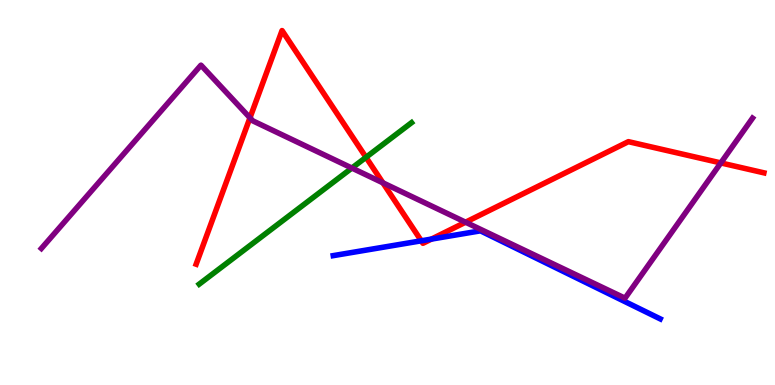[{'lines': ['blue', 'red'], 'intersections': [{'x': 5.44, 'y': 3.75}, {'x': 5.57, 'y': 3.79}]}, {'lines': ['green', 'red'], 'intersections': [{'x': 4.72, 'y': 5.91}]}, {'lines': ['purple', 'red'], 'intersections': [{'x': 3.23, 'y': 6.94}, {'x': 4.94, 'y': 5.25}, {'x': 6.01, 'y': 4.23}, {'x': 9.3, 'y': 5.77}]}, {'lines': ['blue', 'green'], 'intersections': []}, {'lines': ['blue', 'purple'], 'intersections': []}, {'lines': ['green', 'purple'], 'intersections': [{'x': 4.54, 'y': 5.64}]}]